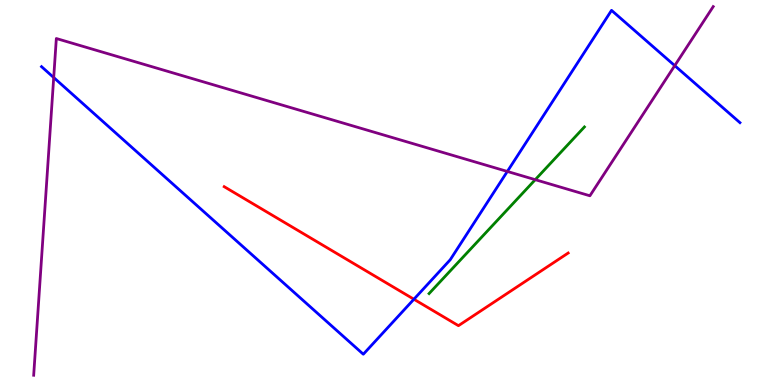[{'lines': ['blue', 'red'], 'intersections': [{'x': 5.34, 'y': 2.23}]}, {'lines': ['green', 'red'], 'intersections': []}, {'lines': ['purple', 'red'], 'intersections': []}, {'lines': ['blue', 'green'], 'intersections': []}, {'lines': ['blue', 'purple'], 'intersections': [{'x': 0.693, 'y': 7.99}, {'x': 6.55, 'y': 5.55}, {'x': 8.71, 'y': 8.3}]}, {'lines': ['green', 'purple'], 'intersections': [{'x': 6.91, 'y': 5.33}]}]